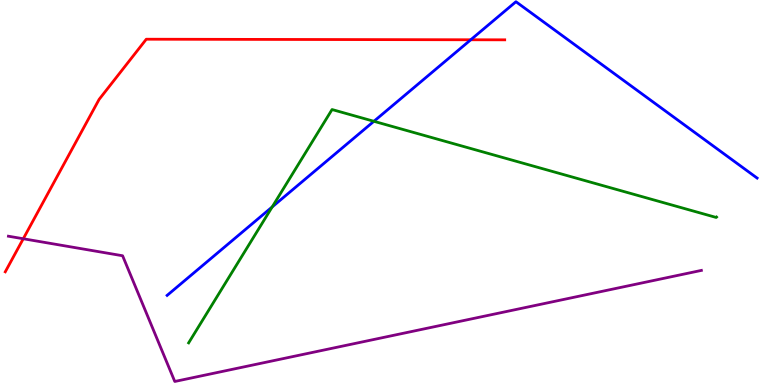[{'lines': ['blue', 'red'], 'intersections': [{'x': 6.07, 'y': 8.97}]}, {'lines': ['green', 'red'], 'intersections': []}, {'lines': ['purple', 'red'], 'intersections': [{'x': 0.3, 'y': 3.8}]}, {'lines': ['blue', 'green'], 'intersections': [{'x': 3.51, 'y': 4.63}, {'x': 4.82, 'y': 6.85}]}, {'lines': ['blue', 'purple'], 'intersections': []}, {'lines': ['green', 'purple'], 'intersections': []}]